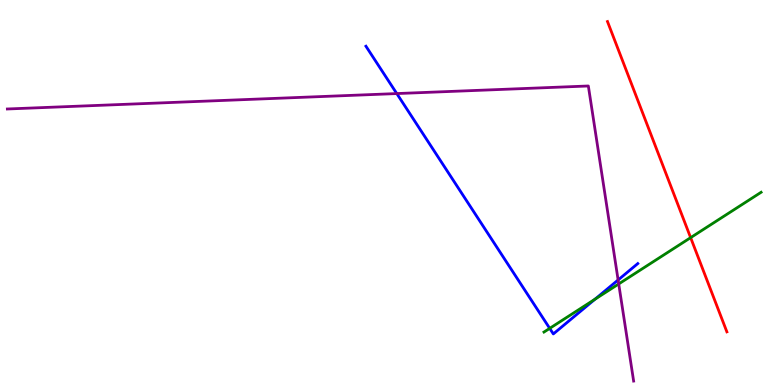[{'lines': ['blue', 'red'], 'intersections': []}, {'lines': ['green', 'red'], 'intersections': [{'x': 8.91, 'y': 3.83}]}, {'lines': ['purple', 'red'], 'intersections': []}, {'lines': ['blue', 'green'], 'intersections': [{'x': 7.09, 'y': 1.47}, {'x': 7.68, 'y': 2.23}]}, {'lines': ['blue', 'purple'], 'intersections': [{'x': 5.12, 'y': 7.57}, {'x': 7.98, 'y': 2.73}]}, {'lines': ['green', 'purple'], 'intersections': [{'x': 7.98, 'y': 2.63}]}]